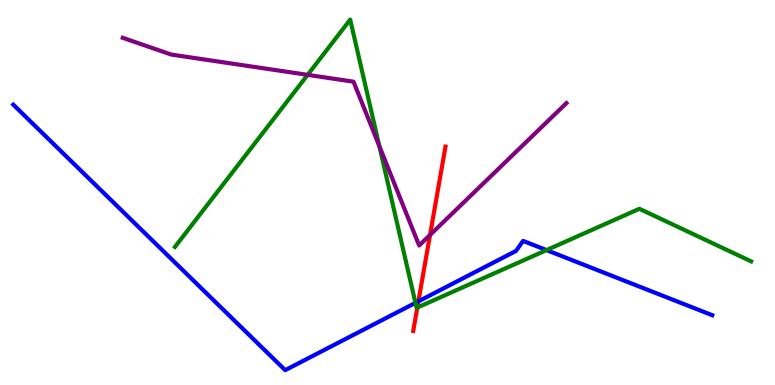[{'lines': ['blue', 'red'], 'intersections': [{'x': 5.4, 'y': 2.17}]}, {'lines': ['green', 'red'], 'intersections': [{'x': 5.38, 'y': 2.01}]}, {'lines': ['purple', 'red'], 'intersections': [{'x': 5.55, 'y': 3.9}]}, {'lines': ['blue', 'green'], 'intersections': [{'x': 5.36, 'y': 2.13}, {'x': 7.05, 'y': 3.5}]}, {'lines': ['blue', 'purple'], 'intersections': []}, {'lines': ['green', 'purple'], 'intersections': [{'x': 3.97, 'y': 8.06}, {'x': 4.9, 'y': 6.2}]}]